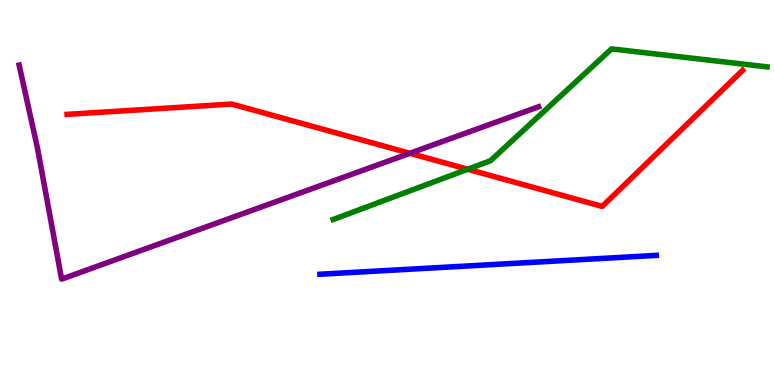[{'lines': ['blue', 'red'], 'intersections': []}, {'lines': ['green', 'red'], 'intersections': [{'x': 6.03, 'y': 5.6}]}, {'lines': ['purple', 'red'], 'intersections': [{'x': 5.29, 'y': 6.02}]}, {'lines': ['blue', 'green'], 'intersections': []}, {'lines': ['blue', 'purple'], 'intersections': []}, {'lines': ['green', 'purple'], 'intersections': []}]